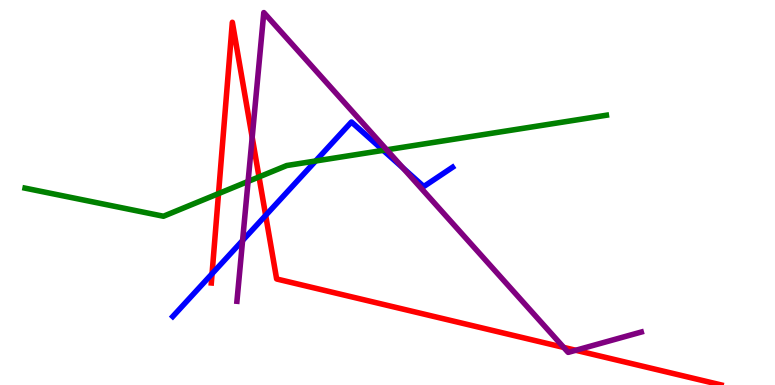[{'lines': ['blue', 'red'], 'intersections': [{'x': 2.74, 'y': 2.89}, {'x': 3.43, 'y': 4.41}]}, {'lines': ['green', 'red'], 'intersections': [{'x': 2.82, 'y': 4.97}, {'x': 3.34, 'y': 5.4}]}, {'lines': ['purple', 'red'], 'intersections': [{'x': 3.25, 'y': 6.43}, {'x': 7.27, 'y': 0.977}, {'x': 7.43, 'y': 0.902}]}, {'lines': ['blue', 'green'], 'intersections': [{'x': 4.07, 'y': 5.82}, {'x': 4.94, 'y': 6.09}]}, {'lines': ['blue', 'purple'], 'intersections': [{'x': 3.13, 'y': 3.75}, {'x': 5.2, 'y': 5.64}]}, {'lines': ['green', 'purple'], 'intersections': [{'x': 3.2, 'y': 5.29}, {'x': 4.99, 'y': 6.11}]}]